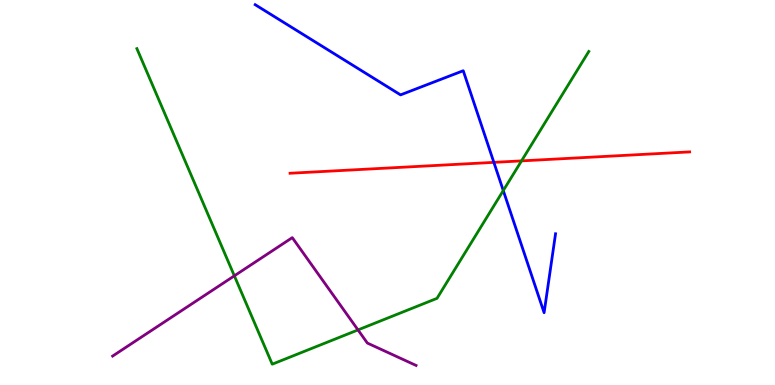[{'lines': ['blue', 'red'], 'intersections': [{'x': 6.37, 'y': 5.78}]}, {'lines': ['green', 'red'], 'intersections': [{'x': 6.73, 'y': 5.82}]}, {'lines': ['purple', 'red'], 'intersections': []}, {'lines': ['blue', 'green'], 'intersections': [{'x': 6.49, 'y': 5.05}]}, {'lines': ['blue', 'purple'], 'intersections': []}, {'lines': ['green', 'purple'], 'intersections': [{'x': 3.02, 'y': 2.84}, {'x': 4.62, 'y': 1.43}]}]